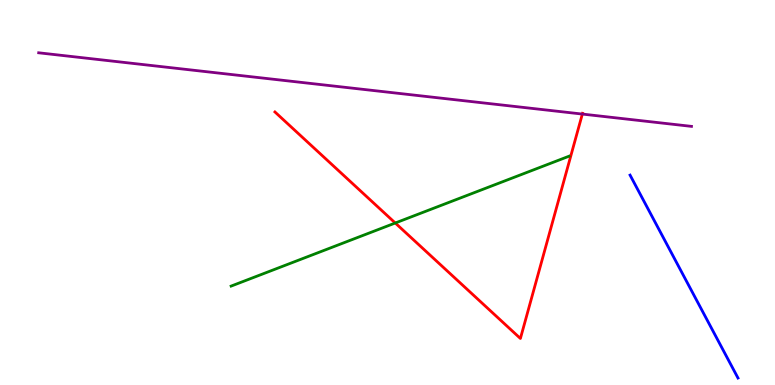[{'lines': ['blue', 'red'], 'intersections': []}, {'lines': ['green', 'red'], 'intersections': [{'x': 5.1, 'y': 4.21}]}, {'lines': ['purple', 'red'], 'intersections': [{'x': 7.51, 'y': 7.04}]}, {'lines': ['blue', 'green'], 'intersections': []}, {'lines': ['blue', 'purple'], 'intersections': []}, {'lines': ['green', 'purple'], 'intersections': []}]